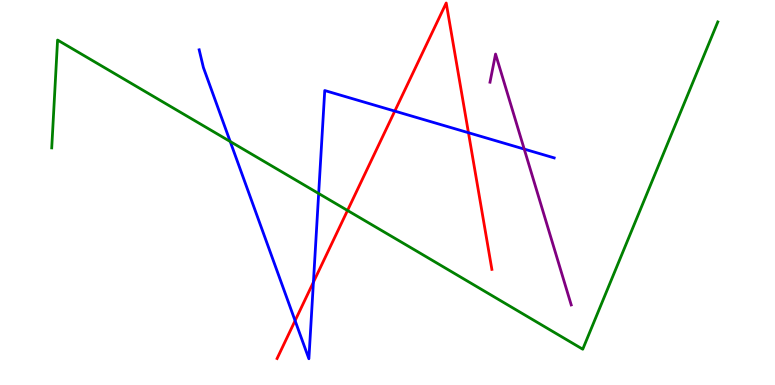[{'lines': ['blue', 'red'], 'intersections': [{'x': 3.81, 'y': 1.67}, {'x': 4.04, 'y': 2.67}, {'x': 5.09, 'y': 7.11}, {'x': 6.04, 'y': 6.55}]}, {'lines': ['green', 'red'], 'intersections': [{'x': 4.48, 'y': 4.53}]}, {'lines': ['purple', 'red'], 'intersections': []}, {'lines': ['blue', 'green'], 'intersections': [{'x': 2.97, 'y': 6.32}, {'x': 4.11, 'y': 4.97}]}, {'lines': ['blue', 'purple'], 'intersections': [{'x': 6.76, 'y': 6.13}]}, {'lines': ['green', 'purple'], 'intersections': []}]